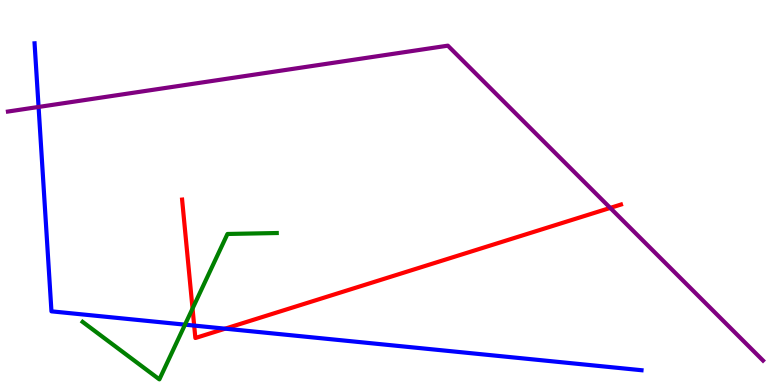[{'lines': ['blue', 'red'], 'intersections': [{'x': 2.51, 'y': 1.54}, {'x': 2.91, 'y': 1.46}]}, {'lines': ['green', 'red'], 'intersections': [{'x': 2.48, 'y': 1.99}]}, {'lines': ['purple', 'red'], 'intersections': [{'x': 7.87, 'y': 4.6}]}, {'lines': ['blue', 'green'], 'intersections': [{'x': 2.39, 'y': 1.57}]}, {'lines': ['blue', 'purple'], 'intersections': [{'x': 0.498, 'y': 7.22}]}, {'lines': ['green', 'purple'], 'intersections': []}]